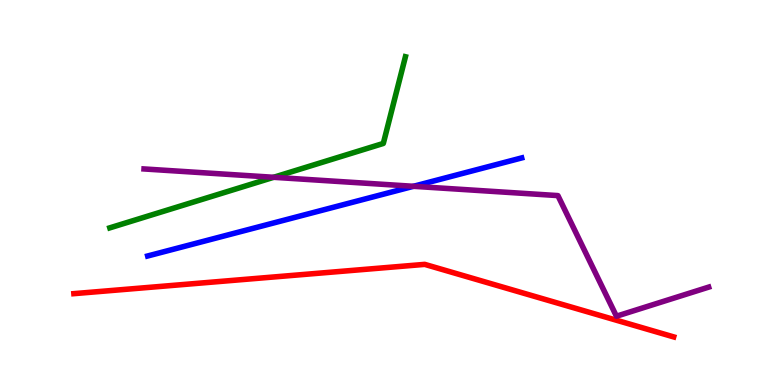[{'lines': ['blue', 'red'], 'intersections': []}, {'lines': ['green', 'red'], 'intersections': []}, {'lines': ['purple', 'red'], 'intersections': []}, {'lines': ['blue', 'green'], 'intersections': []}, {'lines': ['blue', 'purple'], 'intersections': [{'x': 5.34, 'y': 5.16}]}, {'lines': ['green', 'purple'], 'intersections': [{'x': 3.53, 'y': 5.4}]}]